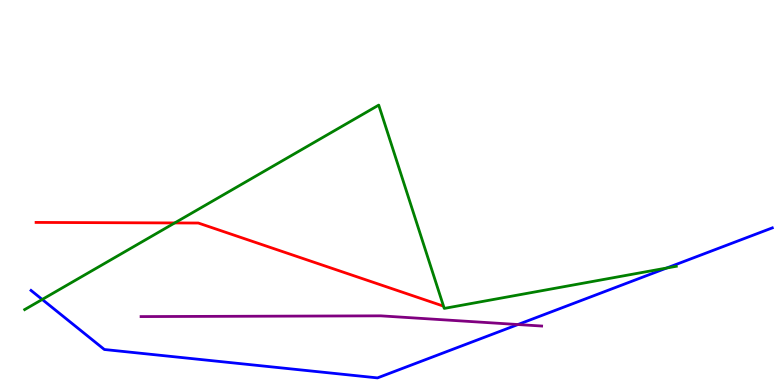[{'lines': ['blue', 'red'], 'intersections': []}, {'lines': ['green', 'red'], 'intersections': [{'x': 2.25, 'y': 4.21}]}, {'lines': ['purple', 'red'], 'intersections': []}, {'lines': ['blue', 'green'], 'intersections': [{'x': 0.545, 'y': 2.22}, {'x': 8.6, 'y': 3.04}]}, {'lines': ['blue', 'purple'], 'intersections': [{'x': 6.68, 'y': 1.57}]}, {'lines': ['green', 'purple'], 'intersections': []}]